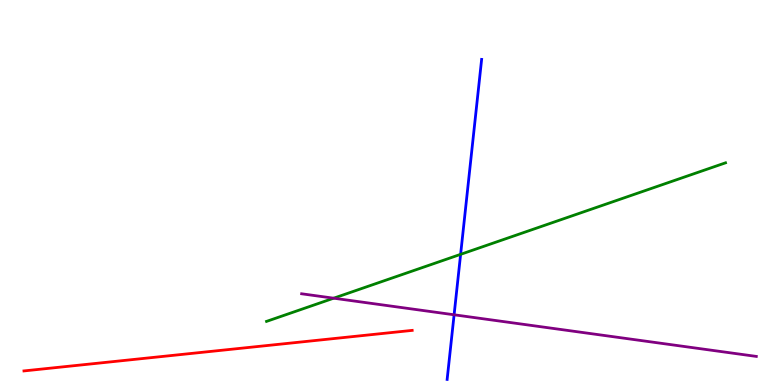[{'lines': ['blue', 'red'], 'intersections': []}, {'lines': ['green', 'red'], 'intersections': []}, {'lines': ['purple', 'red'], 'intersections': []}, {'lines': ['blue', 'green'], 'intersections': [{'x': 5.94, 'y': 3.39}]}, {'lines': ['blue', 'purple'], 'intersections': [{'x': 5.86, 'y': 1.82}]}, {'lines': ['green', 'purple'], 'intersections': [{'x': 4.31, 'y': 2.25}]}]